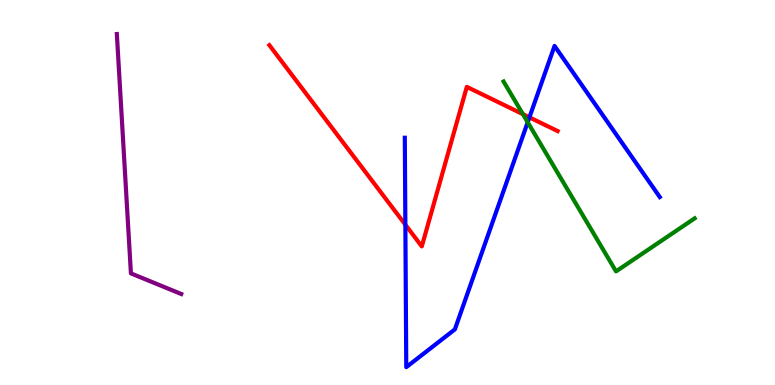[{'lines': ['blue', 'red'], 'intersections': [{'x': 5.23, 'y': 4.16}, {'x': 6.83, 'y': 6.95}]}, {'lines': ['green', 'red'], 'intersections': [{'x': 6.75, 'y': 7.03}]}, {'lines': ['purple', 'red'], 'intersections': []}, {'lines': ['blue', 'green'], 'intersections': [{'x': 6.81, 'y': 6.82}]}, {'lines': ['blue', 'purple'], 'intersections': []}, {'lines': ['green', 'purple'], 'intersections': []}]